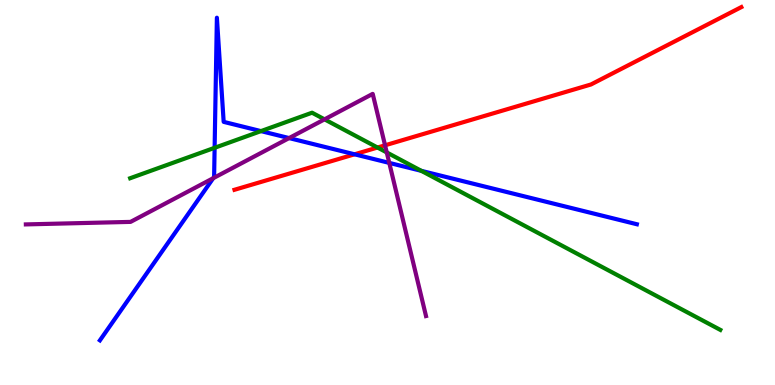[{'lines': ['blue', 'red'], 'intersections': [{'x': 4.58, 'y': 5.99}]}, {'lines': ['green', 'red'], 'intersections': [{'x': 4.87, 'y': 6.17}]}, {'lines': ['purple', 'red'], 'intersections': [{'x': 4.97, 'y': 6.23}]}, {'lines': ['blue', 'green'], 'intersections': [{'x': 2.77, 'y': 6.16}, {'x': 3.37, 'y': 6.59}, {'x': 5.44, 'y': 5.56}]}, {'lines': ['blue', 'purple'], 'intersections': [{'x': 2.75, 'y': 5.37}, {'x': 3.73, 'y': 6.41}, {'x': 5.02, 'y': 5.77}]}, {'lines': ['green', 'purple'], 'intersections': [{'x': 4.19, 'y': 6.9}, {'x': 4.99, 'y': 6.04}]}]